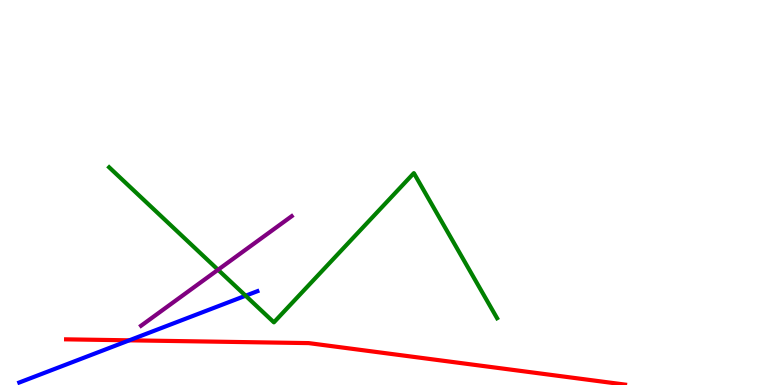[{'lines': ['blue', 'red'], 'intersections': [{'x': 1.67, 'y': 1.16}]}, {'lines': ['green', 'red'], 'intersections': []}, {'lines': ['purple', 'red'], 'intersections': []}, {'lines': ['blue', 'green'], 'intersections': [{'x': 3.17, 'y': 2.32}]}, {'lines': ['blue', 'purple'], 'intersections': []}, {'lines': ['green', 'purple'], 'intersections': [{'x': 2.81, 'y': 2.99}]}]